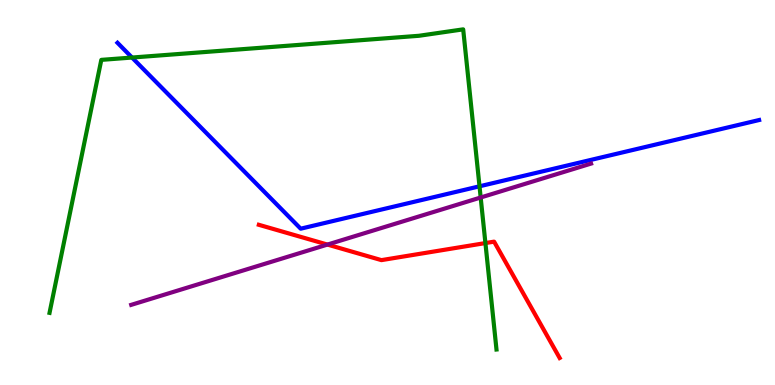[{'lines': ['blue', 'red'], 'intersections': []}, {'lines': ['green', 'red'], 'intersections': [{'x': 6.26, 'y': 3.69}]}, {'lines': ['purple', 'red'], 'intersections': [{'x': 4.23, 'y': 3.65}]}, {'lines': ['blue', 'green'], 'intersections': [{'x': 1.7, 'y': 8.51}, {'x': 6.19, 'y': 5.16}]}, {'lines': ['blue', 'purple'], 'intersections': []}, {'lines': ['green', 'purple'], 'intersections': [{'x': 6.2, 'y': 4.87}]}]